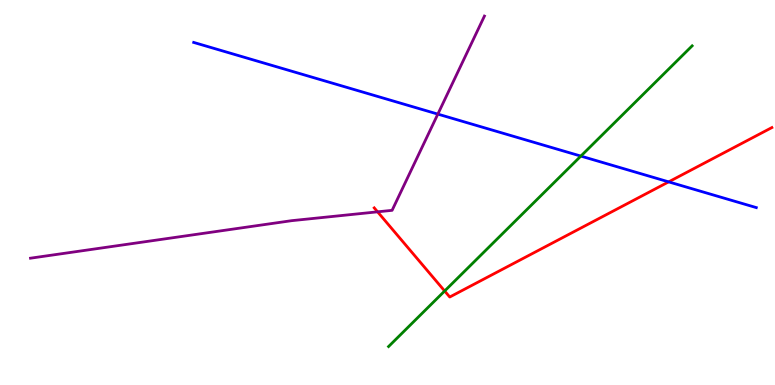[{'lines': ['blue', 'red'], 'intersections': [{'x': 8.63, 'y': 5.28}]}, {'lines': ['green', 'red'], 'intersections': [{'x': 5.74, 'y': 2.44}]}, {'lines': ['purple', 'red'], 'intersections': [{'x': 4.87, 'y': 4.5}]}, {'lines': ['blue', 'green'], 'intersections': [{'x': 7.49, 'y': 5.95}]}, {'lines': ['blue', 'purple'], 'intersections': [{'x': 5.65, 'y': 7.04}]}, {'lines': ['green', 'purple'], 'intersections': []}]